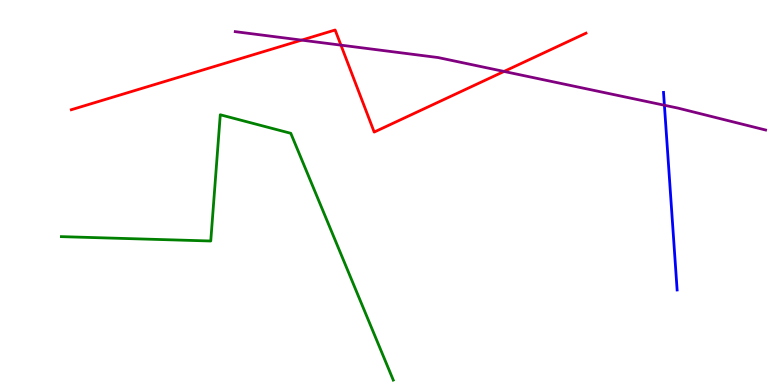[{'lines': ['blue', 'red'], 'intersections': []}, {'lines': ['green', 'red'], 'intersections': []}, {'lines': ['purple', 'red'], 'intersections': [{'x': 3.89, 'y': 8.96}, {'x': 4.4, 'y': 8.83}, {'x': 6.5, 'y': 8.14}]}, {'lines': ['blue', 'green'], 'intersections': []}, {'lines': ['blue', 'purple'], 'intersections': [{'x': 8.57, 'y': 7.27}]}, {'lines': ['green', 'purple'], 'intersections': []}]